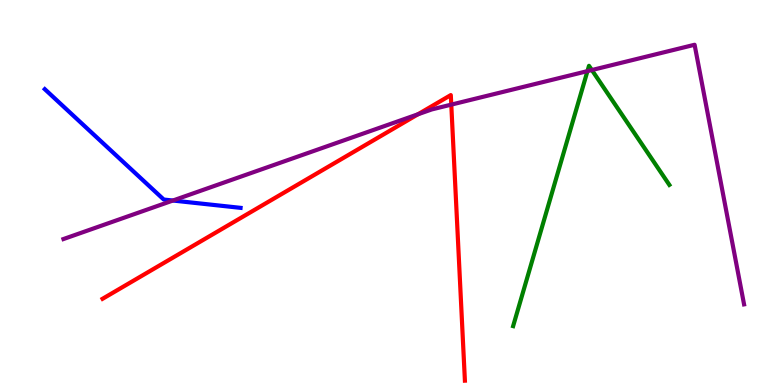[{'lines': ['blue', 'red'], 'intersections': []}, {'lines': ['green', 'red'], 'intersections': []}, {'lines': ['purple', 'red'], 'intersections': [{'x': 5.39, 'y': 7.03}, {'x': 5.82, 'y': 7.28}]}, {'lines': ['blue', 'green'], 'intersections': []}, {'lines': ['blue', 'purple'], 'intersections': [{'x': 2.23, 'y': 4.79}]}, {'lines': ['green', 'purple'], 'intersections': [{'x': 7.58, 'y': 8.15}, {'x': 7.64, 'y': 8.18}]}]